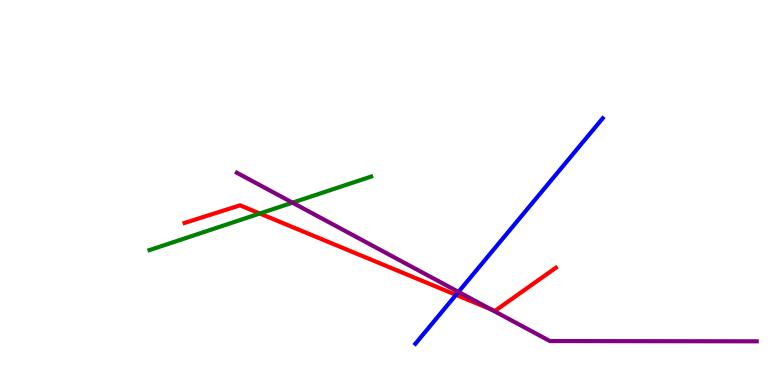[{'lines': ['blue', 'red'], 'intersections': [{'x': 5.88, 'y': 2.34}]}, {'lines': ['green', 'red'], 'intersections': [{'x': 3.35, 'y': 4.45}]}, {'lines': ['purple', 'red'], 'intersections': [{'x': 6.33, 'y': 1.97}]}, {'lines': ['blue', 'green'], 'intersections': []}, {'lines': ['blue', 'purple'], 'intersections': [{'x': 5.92, 'y': 2.42}]}, {'lines': ['green', 'purple'], 'intersections': [{'x': 3.77, 'y': 4.74}]}]